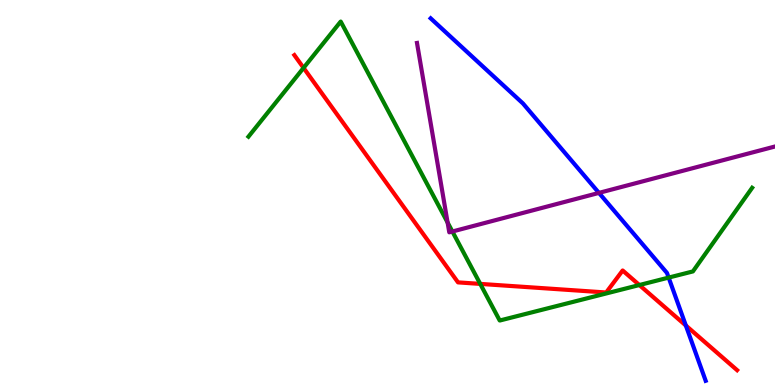[{'lines': ['blue', 'red'], 'intersections': [{'x': 8.85, 'y': 1.54}]}, {'lines': ['green', 'red'], 'intersections': [{'x': 3.92, 'y': 8.24}, {'x': 6.2, 'y': 2.63}, {'x': 8.25, 'y': 2.6}]}, {'lines': ['purple', 'red'], 'intersections': []}, {'lines': ['blue', 'green'], 'intersections': [{'x': 8.63, 'y': 2.79}]}, {'lines': ['blue', 'purple'], 'intersections': [{'x': 7.73, 'y': 4.99}]}, {'lines': ['green', 'purple'], 'intersections': [{'x': 5.78, 'y': 4.22}, {'x': 5.84, 'y': 3.99}]}]